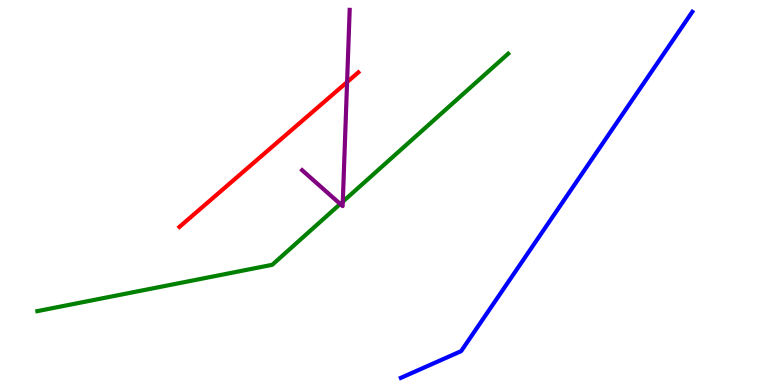[{'lines': ['blue', 'red'], 'intersections': []}, {'lines': ['green', 'red'], 'intersections': []}, {'lines': ['purple', 'red'], 'intersections': [{'x': 4.48, 'y': 7.87}]}, {'lines': ['blue', 'green'], 'intersections': []}, {'lines': ['blue', 'purple'], 'intersections': []}, {'lines': ['green', 'purple'], 'intersections': [{'x': 4.39, 'y': 4.7}, {'x': 4.42, 'y': 4.76}]}]